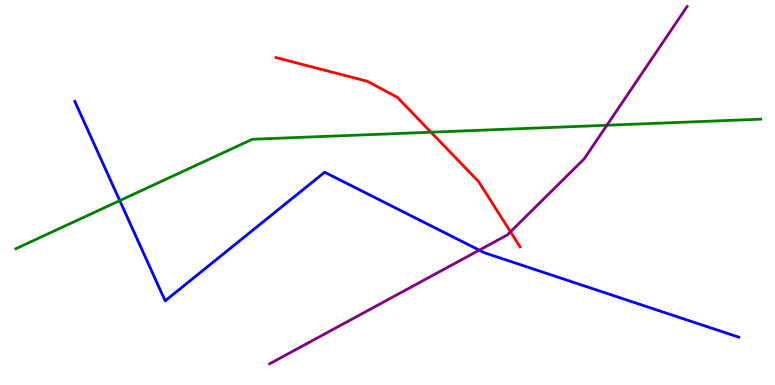[{'lines': ['blue', 'red'], 'intersections': []}, {'lines': ['green', 'red'], 'intersections': [{'x': 5.56, 'y': 6.57}]}, {'lines': ['purple', 'red'], 'intersections': [{'x': 6.59, 'y': 3.98}]}, {'lines': ['blue', 'green'], 'intersections': [{'x': 1.55, 'y': 4.79}]}, {'lines': ['blue', 'purple'], 'intersections': [{'x': 6.18, 'y': 3.5}]}, {'lines': ['green', 'purple'], 'intersections': [{'x': 7.83, 'y': 6.75}]}]